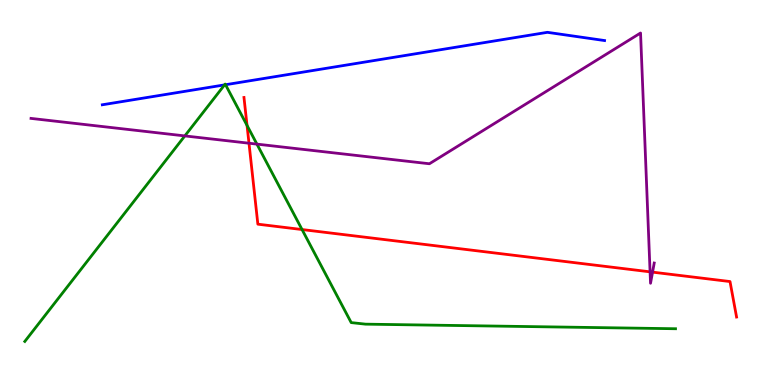[{'lines': ['blue', 'red'], 'intersections': []}, {'lines': ['green', 'red'], 'intersections': [{'x': 3.19, 'y': 6.74}, {'x': 3.9, 'y': 4.04}]}, {'lines': ['purple', 'red'], 'intersections': [{'x': 3.21, 'y': 6.28}, {'x': 8.39, 'y': 2.94}, {'x': 8.42, 'y': 2.93}]}, {'lines': ['blue', 'green'], 'intersections': [{'x': 2.9, 'y': 7.8}, {'x': 2.91, 'y': 7.8}]}, {'lines': ['blue', 'purple'], 'intersections': []}, {'lines': ['green', 'purple'], 'intersections': [{'x': 2.38, 'y': 6.47}, {'x': 3.32, 'y': 6.26}]}]